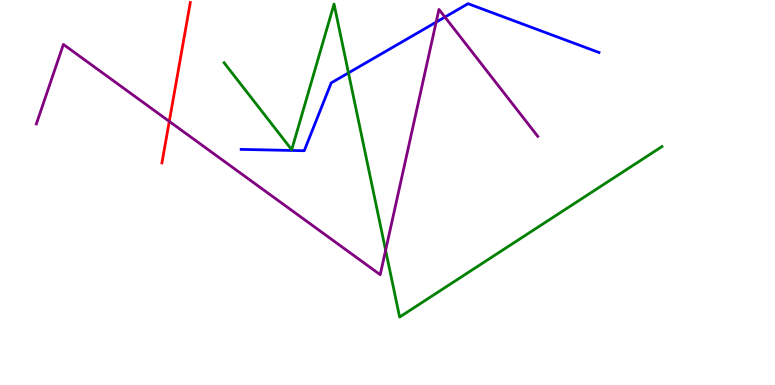[{'lines': ['blue', 'red'], 'intersections': []}, {'lines': ['green', 'red'], 'intersections': []}, {'lines': ['purple', 'red'], 'intersections': [{'x': 2.18, 'y': 6.85}]}, {'lines': ['blue', 'green'], 'intersections': [{'x': 4.5, 'y': 8.11}]}, {'lines': ['blue', 'purple'], 'intersections': [{'x': 5.63, 'y': 9.42}, {'x': 5.74, 'y': 9.56}]}, {'lines': ['green', 'purple'], 'intersections': [{'x': 4.98, 'y': 3.5}]}]